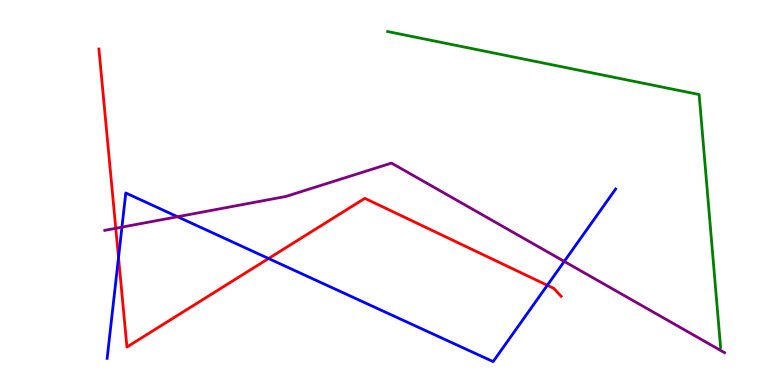[{'lines': ['blue', 'red'], 'intersections': [{'x': 1.53, 'y': 3.31}, {'x': 3.47, 'y': 3.29}, {'x': 7.06, 'y': 2.59}]}, {'lines': ['green', 'red'], 'intersections': []}, {'lines': ['purple', 'red'], 'intersections': [{'x': 1.49, 'y': 4.07}]}, {'lines': ['blue', 'green'], 'intersections': []}, {'lines': ['blue', 'purple'], 'intersections': [{'x': 1.57, 'y': 4.1}, {'x': 2.29, 'y': 4.37}, {'x': 7.28, 'y': 3.21}]}, {'lines': ['green', 'purple'], 'intersections': []}]